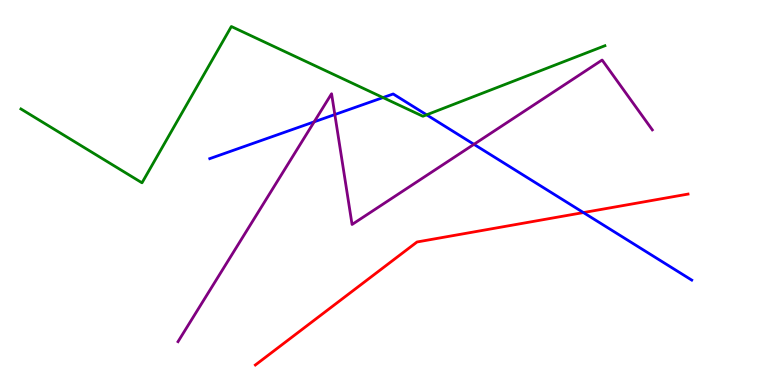[{'lines': ['blue', 'red'], 'intersections': [{'x': 7.53, 'y': 4.48}]}, {'lines': ['green', 'red'], 'intersections': []}, {'lines': ['purple', 'red'], 'intersections': []}, {'lines': ['blue', 'green'], 'intersections': [{'x': 4.94, 'y': 7.47}, {'x': 5.5, 'y': 7.02}]}, {'lines': ['blue', 'purple'], 'intersections': [{'x': 4.05, 'y': 6.84}, {'x': 4.32, 'y': 7.02}, {'x': 6.12, 'y': 6.25}]}, {'lines': ['green', 'purple'], 'intersections': []}]